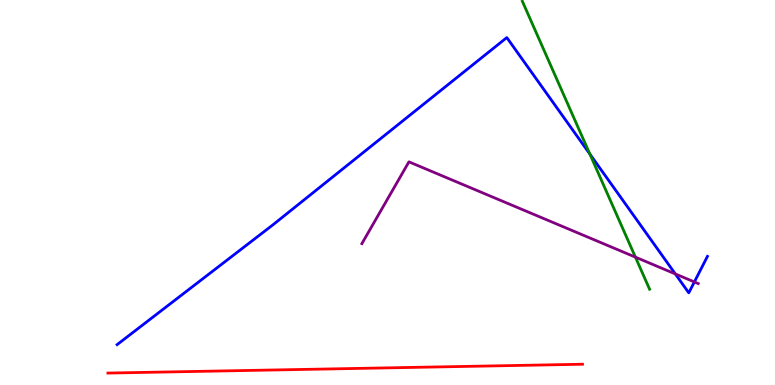[{'lines': ['blue', 'red'], 'intersections': []}, {'lines': ['green', 'red'], 'intersections': []}, {'lines': ['purple', 'red'], 'intersections': []}, {'lines': ['blue', 'green'], 'intersections': [{'x': 7.61, 'y': 6.0}]}, {'lines': ['blue', 'purple'], 'intersections': [{'x': 8.71, 'y': 2.88}, {'x': 8.96, 'y': 2.68}]}, {'lines': ['green', 'purple'], 'intersections': [{'x': 8.2, 'y': 3.32}]}]